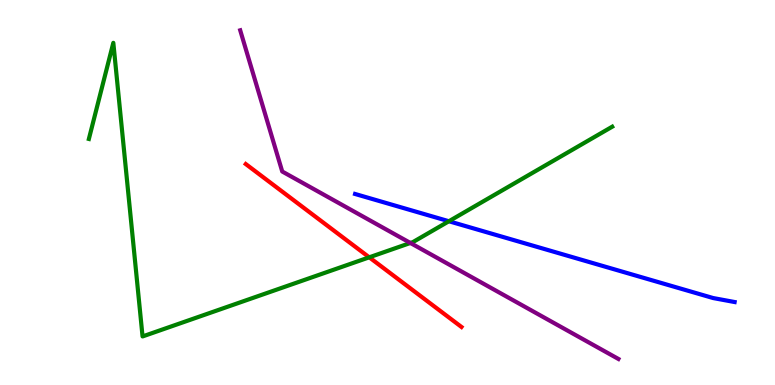[{'lines': ['blue', 'red'], 'intersections': []}, {'lines': ['green', 'red'], 'intersections': [{'x': 4.76, 'y': 3.32}]}, {'lines': ['purple', 'red'], 'intersections': []}, {'lines': ['blue', 'green'], 'intersections': [{'x': 5.79, 'y': 4.25}]}, {'lines': ['blue', 'purple'], 'intersections': []}, {'lines': ['green', 'purple'], 'intersections': [{'x': 5.3, 'y': 3.69}]}]